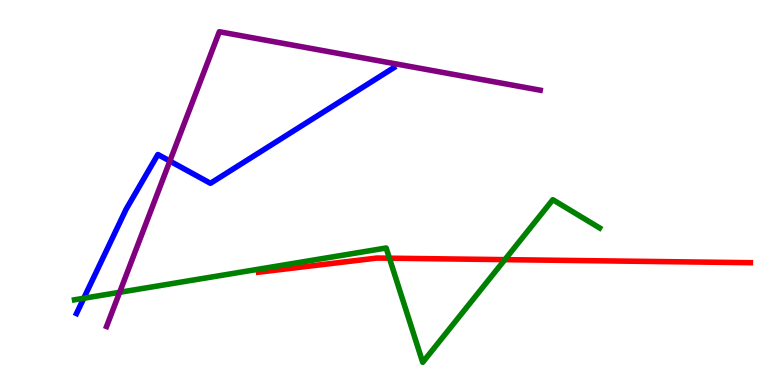[{'lines': ['blue', 'red'], 'intersections': []}, {'lines': ['green', 'red'], 'intersections': [{'x': 5.02, 'y': 3.29}, {'x': 6.51, 'y': 3.26}]}, {'lines': ['purple', 'red'], 'intersections': []}, {'lines': ['blue', 'green'], 'intersections': [{'x': 1.08, 'y': 2.25}]}, {'lines': ['blue', 'purple'], 'intersections': [{'x': 2.19, 'y': 5.82}]}, {'lines': ['green', 'purple'], 'intersections': [{'x': 1.54, 'y': 2.41}]}]